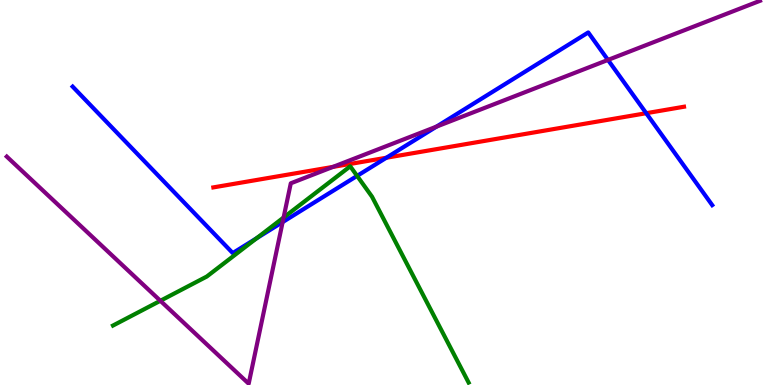[{'lines': ['blue', 'red'], 'intersections': [{'x': 4.99, 'y': 5.9}, {'x': 8.34, 'y': 7.06}]}, {'lines': ['green', 'red'], 'intersections': []}, {'lines': ['purple', 'red'], 'intersections': [{'x': 4.3, 'y': 5.67}]}, {'lines': ['blue', 'green'], 'intersections': [{'x': 3.31, 'y': 3.81}, {'x': 4.61, 'y': 5.43}]}, {'lines': ['blue', 'purple'], 'intersections': [{'x': 3.65, 'y': 4.23}, {'x': 5.63, 'y': 6.71}, {'x': 7.84, 'y': 8.44}]}, {'lines': ['green', 'purple'], 'intersections': [{'x': 2.07, 'y': 2.19}, {'x': 3.66, 'y': 4.35}]}]